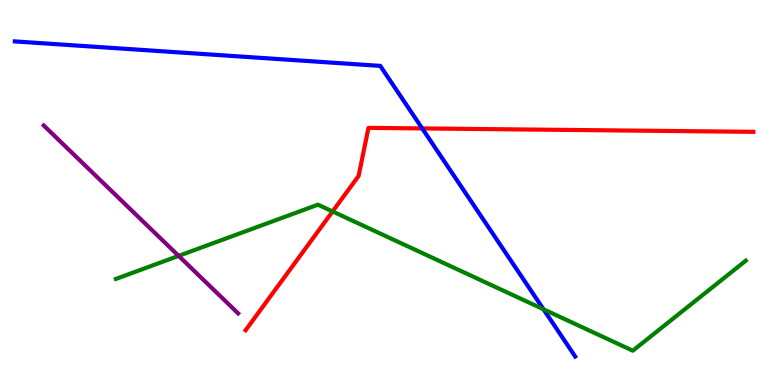[{'lines': ['blue', 'red'], 'intersections': [{'x': 5.45, 'y': 6.66}]}, {'lines': ['green', 'red'], 'intersections': [{'x': 4.29, 'y': 4.51}]}, {'lines': ['purple', 'red'], 'intersections': []}, {'lines': ['blue', 'green'], 'intersections': [{'x': 7.01, 'y': 1.97}]}, {'lines': ['blue', 'purple'], 'intersections': []}, {'lines': ['green', 'purple'], 'intersections': [{'x': 2.31, 'y': 3.35}]}]